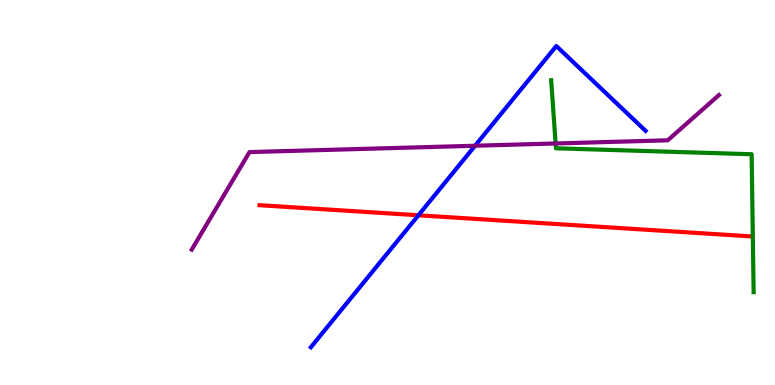[{'lines': ['blue', 'red'], 'intersections': [{'x': 5.4, 'y': 4.41}]}, {'lines': ['green', 'red'], 'intersections': []}, {'lines': ['purple', 'red'], 'intersections': []}, {'lines': ['blue', 'green'], 'intersections': []}, {'lines': ['blue', 'purple'], 'intersections': [{'x': 6.13, 'y': 6.21}]}, {'lines': ['green', 'purple'], 'intersections': [{'x': 7.17, 'y': 6.27}]}]